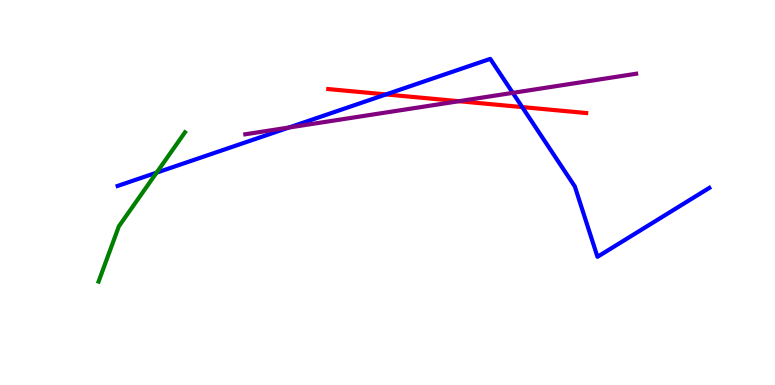[{'lines': ['blue', 'red'], 'intersections': [{'x': 4.98, 'y': 7.55}, {'x': 6.74, 'y': 7.22}]}, {'lines': ['green', 'red'], 'intersections': []}, {'lines': ['purple', 'red'], 'intersections': [{'x': 5.92, 'y': 7.37}]}, {'lines': ['blue', 'green'], 'intersections': [{'x': 2.02, 'y': 5.52}]}, {'lines': ['blue', 'purple'], 'intersections': [{'x': 3.73, 'y': 6.69}, {'x': 6.62, 'y': 7.59}]}, {'lines': ['green', 'purple'], 'intersections': []}]